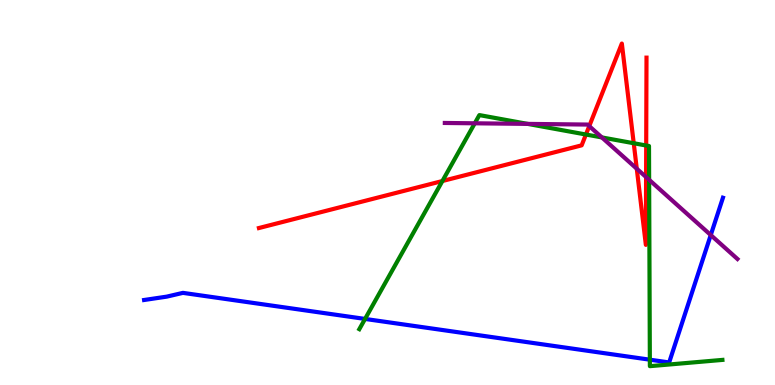[{'lines': ['blue', 'red'], 'intersections': []}, {'lines': ['green', 'red'], 'intersections': [{'x': 5.71, 'y': 5.3}, {'x': 7.56, 'y': 6.51}, {'x': 8.18, 'y': 6.28}, {'x': 8.34, 'y': 6.22}]}, {'lines': ['purple', 'red'], 'intersections': [{'x': 7.6, 'y': 6.72}, {'x': 8.22, 'y': 5.62}, {'x': 8.34, 'y': 5.4}]}, {'lines': ['blue', 'green'], 'intersections': [{'x': 4.71, 'y': 1.72}, {'x': 8.39, 'y': 0.657}]}, {'lines': ['blue', 'purple'], 'intersections': [{'x': 9.17, 'y': 3.89}]}, {'lines': ['green', 'purple'], 'intersections': [{'x': 6.13, 'y': 6.8}, {'x': 6.81, 'y': 6.78}, {'x': 7.77, 'y': 6.43}, {'x': 8.38, 'y': 5.33}]}]